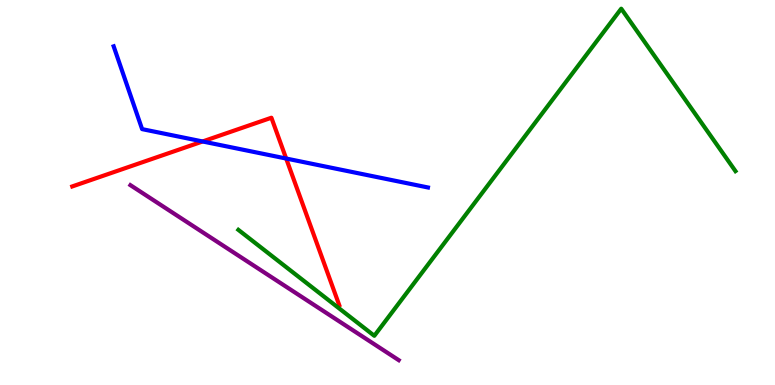[{'lines': ['blue', 'red'], 'intersections': [{'x': 2.61, 'y': 6.33}, {'x': 3.69, 'y': 5.88}]}, {'lines': ['green', 'red'], 'intersections': []}, {'lines': ['purple', 'red'], 'intersections': []}, {'lines': ['blue', 'green'], 'intersections': []}, {'lines': ['blue', 'purple'], 'intersections': []}, {'lines': ['green', 'purple'], 'intersections': []}]